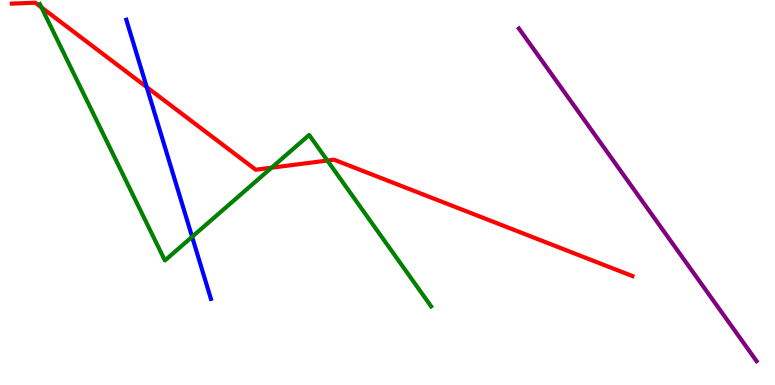[{'lines': ['blue', 'red'], 'intersections': [{'x': 1.89, 'y': 7.74}]}, {'lines': ['green', 'red'], 'intersections': [{'x': 0.535, 'y': 9.81}, {'x': 3.5, 'y': 5.64}, {'x': 4.22, 'y': 5.83}]}, {'lines': ['purple', 'red'], 'intersections': []}, {'lines': ['blue', 'green'], 'intersections': [{'x': 2.48, 'y': 3.85}]}, {'lines': ['blue', 'purple'], 'intersections': []}, {'lines': ['green', 'purple'], 'intersections': []}]